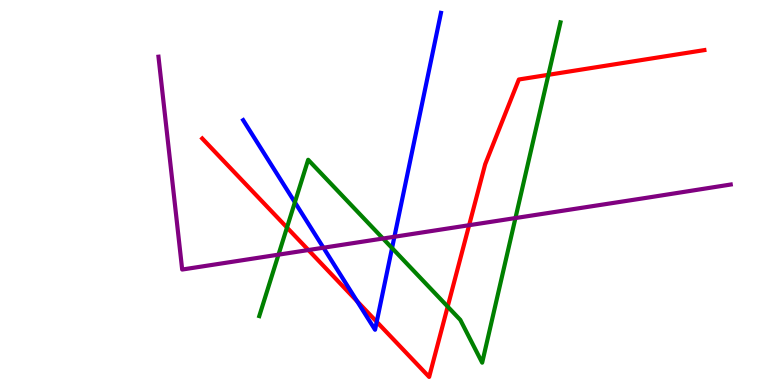[{'lines': ['blue', 'red'], 'intersections': [{'x': 4.61, 'y': 2.18}, {'x': 4.86, 'y': 1.64}]}, {'lines': ['green', 'red'], 'intersections': [{'x': 3.7, 'y': 4.09}, {'x': 5.78, 'y': 2.04}, {'x': 7.08, 'y': 8.06}]}, {'lines': ['purple', 'red'], 'intersections': [{'x': 3.98, 'y': 3.51}, {'x': 6.05, 'y': 4.15}]}, {'lines': ['blue', 'green'], 'intersections': [{'x': 3.8, 'y': 4.75}, {'x': 5.06, 'y': 3.56}]}, {'lines': ['blue', 'purple'], 'intersections': [{'x': 4.17, 'y': 3.57}, {'x': 5.09, 'y': 3.85}]}, {'lines': ['green', 'purple'], 'intersections': [{'x': 3.59, 'y': 3.39}, {'x': 4.94, 'y': 3.8}, {'x': 6.65, 'y': 4.34}]}]